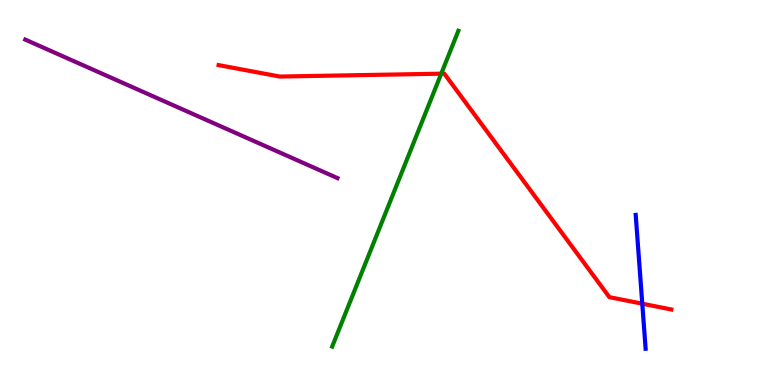[{'lines': ['blue', 'red'], 'intersections': [{'x': 8.29, 'y': 2.11}]}, {'lines': ['green', 'red'], 'intersections': [{'x': 5.69, 'y': 8.09}]}, {'lines': ['purple', 'red'], 'intersections': []}, {'lines': ['blue', 'green'], 'intersections': []}, {'lines': ['blue', 'purple'], 'intersections': []}, {'lines': ['green', 'purple'], 'intersections': []}]